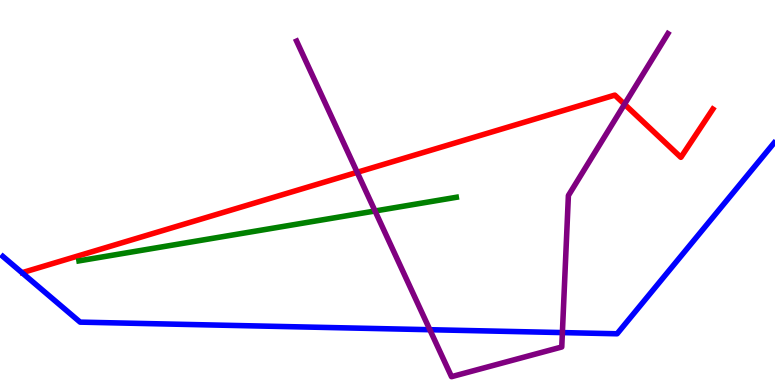[{'lines': ['blue', 'red'], 'intersections': []}, {'lines': ['green', 'red'], 'intersections': []}, {'lines': ['purple', 'red'], 'intersections': [{'x': 4.61, 'y': 5.52}, {'x': 8.06, 'y': 7.29}]}, {'lines': ['blue', 'green'], 'intersections': []}, {'lines': ['blue', 'purple'], 'intersections': [{'x': 5.55, 'y': 1.44}, {'x': 7.26, 'y': 1.36}]}, {'lines': ['green', 'purple'], 'intersections': [{'x': 4.84, 'y': 4.52}]}]